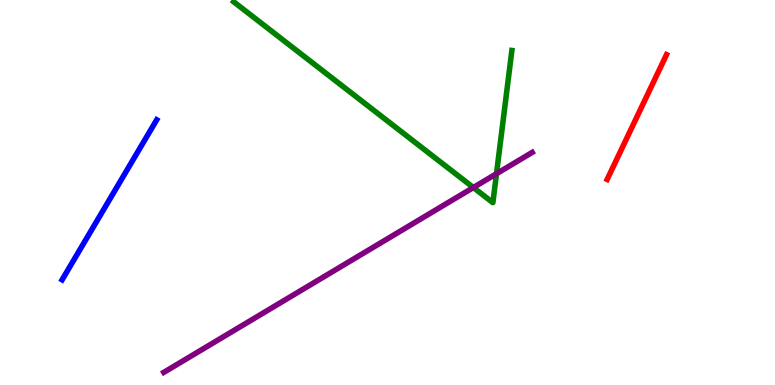[{'lines': ['blue', 'red'], 'intersections': []}, {'lines': ['green', 'red'], 'intersections': []}, {'lines': ['purple', 'red'], 'intersections': []}, {'lines': ['blue', 'green'], 'intersections': []}, {'lines': ['blue', 'purple'], 'intersections': []}, {'lines': ['green', 'purple'], 'intersections': [{'x': 6.11, 'y': 5.13}, {'x': 6.41, 'y': 5.49}]}]